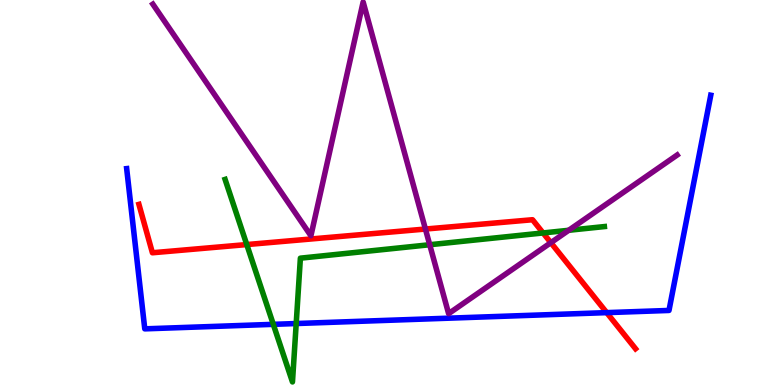[{'lines': ['blue', 'red'], 'intersections': [{'x': 7.83, 'y': 1.88}]}, {'lines': ['green', 'red'], 'intersections': [{'x': 3.18, 'y': 3.65}, {'x': 7.01, 'y': 3.95}]}, {'lines': ['purple', 'red'], 'intersections': [{'x': 5.49, 'y': 4.05}, {'x': 7.11, 'y': 3.7}]}, {'lines': ['blue', 'green'], 'intersections': [{'x': 3.53, 'y': 1.58}, {'x': 3.82, 'y': 1.6}]}, {'lines': ['blue', 'purple'], 'intersections': []}, {'lines': ['green', 'purple'], 'intersections': [{'x': 5.54, 'y': 3.64}, {'x': 7.34, 'y': 4.02}]}]